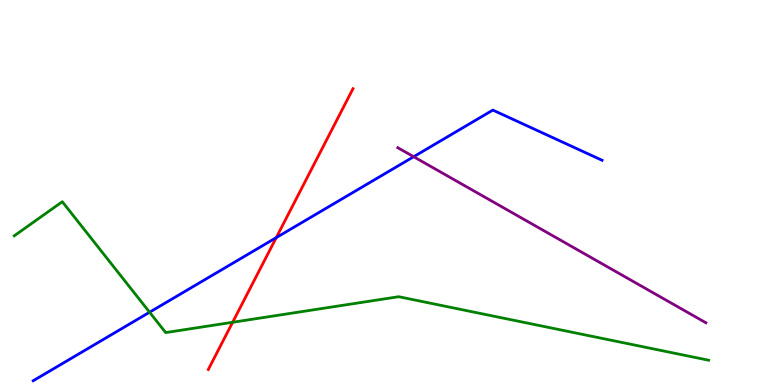[{'lines': ['blue', 'red'], 'intersections': [{'x': 3.56, 'y': 3.83}]}, {'lines': ['green', 'red'], 'intersections': [{'x': 3.0, 'y': 1.63}]}, {'lines': ['purple', 'red'], 'intersections': []}, {'lines': ['blue', 'green'], 'intersections': [{'x': 1.93, 'y': 1.89}]}, {'lines': ['blue', 'purple'], 'intersections': [{'x': 5.34, 'y': 5.93}]}, {'lines': ['green', 'purple'], 'intersections': []}]